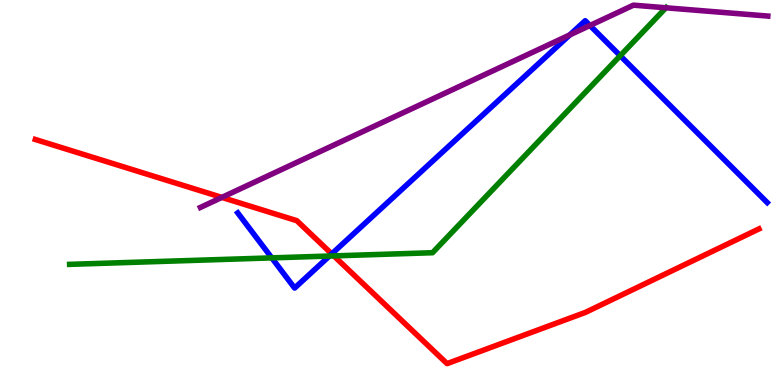[{'lines': ['blue', 'red'], 'intersections': [{'x': 4.28, 'y': 3.41}]}, {'lines': ['green', 'red'], 'intersections': [{'x': 4.31, 'y': 3.35}]}, {'lines': ['purple', 'red'], 'intersections': [{'x': 2.86, 'y': 4.87}]}, {'lines': ['blue', 'green'], 'intersections': [{'x': 3.51, 'y': 3.3}, {'x': 4.25, 'y': 3.35}, {'x': 8.0, 'y': 8.55}]}, {'lines': ['blue', 'purple'], 'intersections': [{'x': 7.35, 'y': 9.09}, {'x': 7.61, 'y': 9.34}]}, {'lines': ['green', 'purple'], 'intersections': [{'x': 8.59, 'y': 9.8}]}]